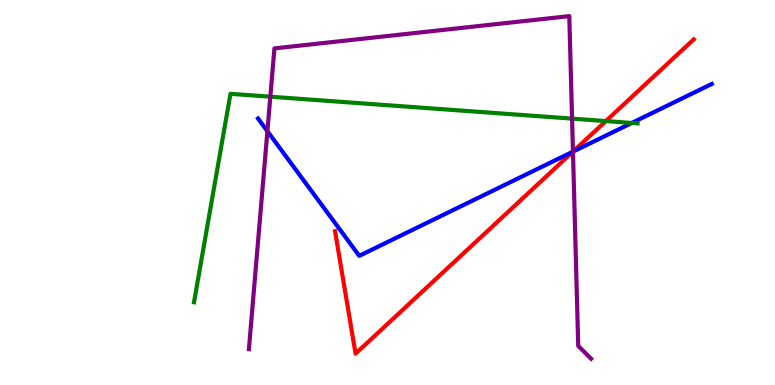[{'lines': ['blue', 'red'], 'intersections': [{'x': 7.39, 'y': 6.06}]}, {'lines': ['green', 'red'], 'intersections': [{'x': 7.82, 'y': 6.86}]}, {'lines': ['purple', 'red'], 'intersections': [{'x': 7.39, 'y': 6.06}]}, {'lines': ['blue', 'green'], 'intersections': [{'x': 8.15, 'y': 6.81}]}, {'lines': ['blue', 'purple'], 'intersections': [{'x': 3.45, 'y': 6.59}, {'x': 7.39, 'y': 6.06}]}, {'lines': ['green', 'purple'], 'intersections': [{'x': 3.49, 'y': 7.49}, {'x': 7.38, 'y': 6.92}]}]